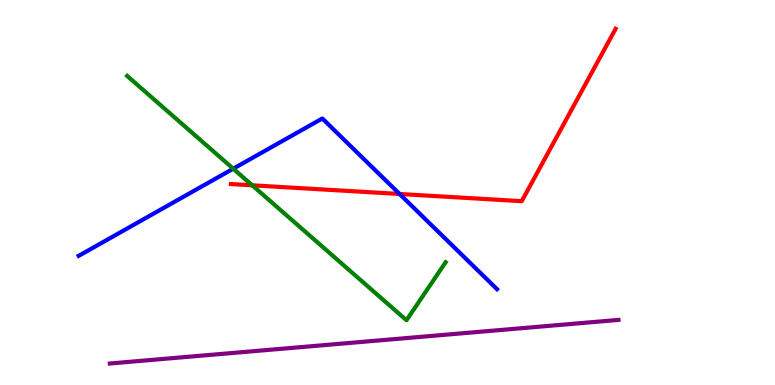[{'lines': ['blue', 'red'], 'intersections': [{'x': 5.16, 'y': 4.96}]}, {'lines': ['green', 'red'], 'intersections': [{'x': 3.25, 'y': 5.19}]}, {'lines': ['purple', 'red'], 'intersections': []}, {'lines': ['blue', 'green'], 'intersections': [{'x': 3.01, 'y': 5.62}]}, {'lines': ['blue', 'purple'], 'intersections': []}, {'lines': ['green', 'purple'], 'intersections': []}]